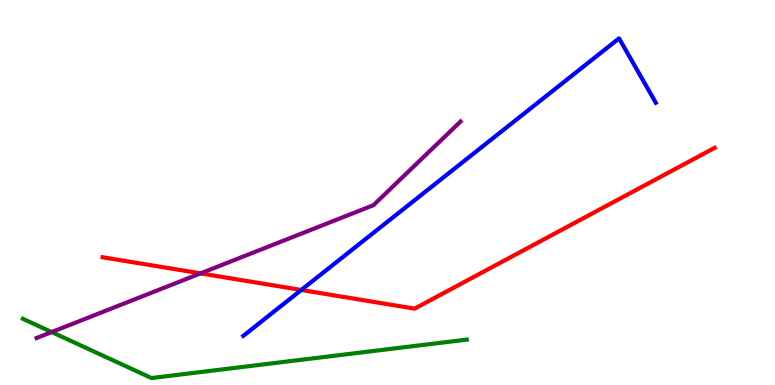[{'lines': ['blue', 'red'], 'intersections': [{'x': 3.89, 'y': 2.47}]}, {'lines': ['green', 'red'], 'intersections': []}, {'lines': ['purple', 'red'], 'intersections': [{'x': 2.59, 'y': 2.9}]}, {'lines': ['blue', 'green'], 'intersections': []}, {'lines': ['blue', 'purple'], 'intersections': []}, {'lines': ['green', 'purple'], 'intersections': [{'x': 0.667, 'y': 1.37}]}]